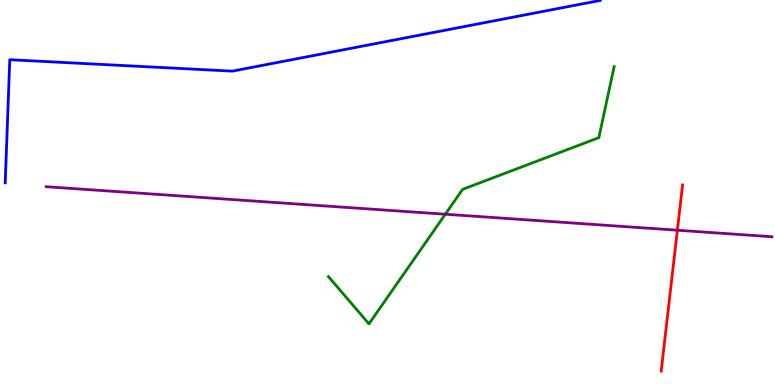[{'lines': ['blue', 'red'], 'intersections': []}, {'lines': ['green', 'red'], 'intersections': []}, {'lines': ['purple', 'red'], 'intersections': [{'x': 8.74, 'y': 4.02}]}, {'lines': ['blue', 'green'], 'intersections': []}, {'lines': ['blue', 'purple'], 'intersections': []}, {'lines': ['green', 'purple'], 'intersections': [{'x': 5.75, 'y': 4.44}]}]